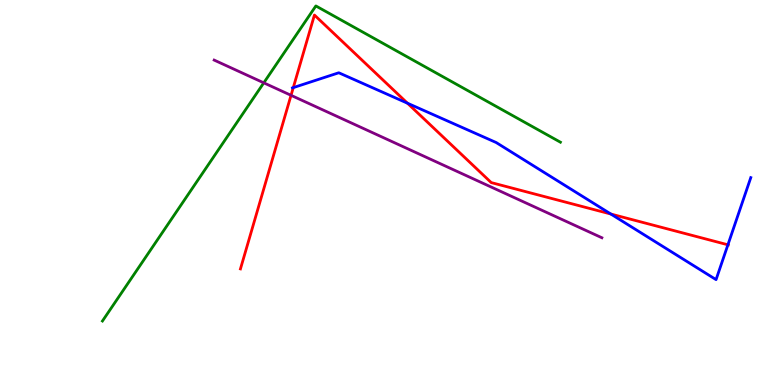[{'lines': ['blue', 'red'], 'intersections': [{'x': 3.78, 'y': 7.72}, {'x': 5.26, 'y': 7.32}, {'x': 7.88, 'y': 4.44}, {'x': 9.39, 'y': 3.64}]}, {'lines': ['green', 'red'], 'intersections': []}, {'lines': ['purple', 'red'], 'intersections': [{'x': 3.76, 'y': 7.52}]}, {'lines': ['blue', 'green'], 'intersections': []}, {'lines': ['blue', 'purple'], 'intersections': []}, {'lines': ['green', 'purple'], 'intersections': [{'x': 3.4, 'y': 7.85}]}]